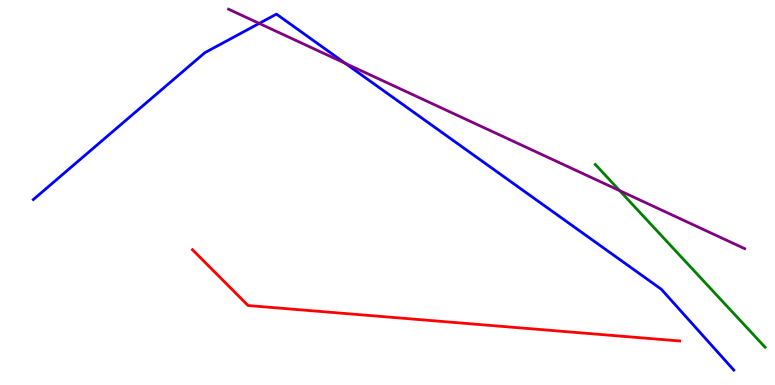[{'lines': ['blue', 'red'], 'intersections': []}, {'lines': ['green', 'red'], 'intersections': []}, {'lines': ['purple', 'red'], 'intersections': []}, {'lines': ['blue', 'green'], 'intersections': []}, {'lines': ['blue', 'purple'], 'intersections': [{'x': 3.34, 'y': 9.39}, {'x': 4.46, 'y': 8.35}]}, {'lines': ['green', 'purple'], 'intersections': [{'x': 8.0, 'y': 5.05}]}]